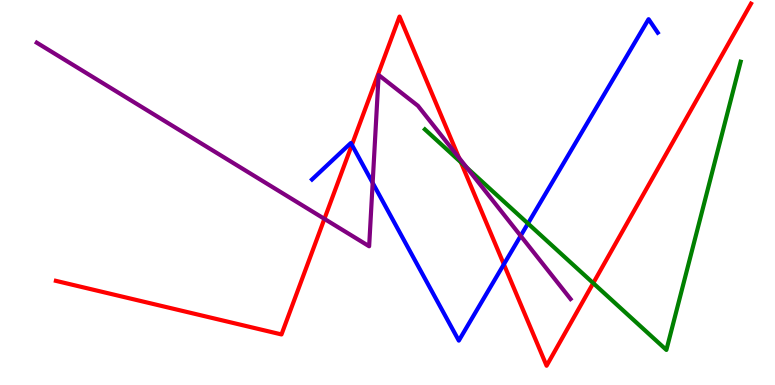[{'lines': ['blue', 'red'], 'intersections': [{'x': 4.54, 'y': 6.24}, {'x': 6.5, 'y': 3.13}]}, {'lines': ['green', 'red'], 'intersections': [{'x': 5.95, 'y': 5.79}, {'x': 7.65, 'y': 2.65}]}, {'lines': ['purple', 'red'], 'intersections': [{'x': 4.19, 'y': 4.32}, {'x': 5.92, 'y': 5.9}]}, {'lines': ['blue', 'green'], 'intersections': [{'x': 6.81, 'y': 4.19}]}, {'lines': ['blue', 'purple'], 'intersections': [{'x': 4.81, 'y': 5.25}, {'x': 6.72, 'y': 3.87}]}, {'lines': ['green', 'purple'], 'intersections': [{'x': 6.02, 'y': 5.64}]}]